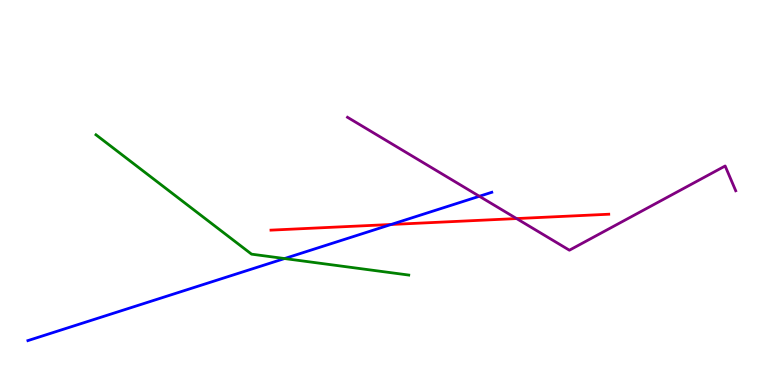[{'lines': ['blue', 'red'], 'intersections': [{'x': 5.05, 'y': 4.17}]}, {'lines': ['green', 'red'], 'intersections': []}, {'lines': ['purple', 'red'], 'intersections': [{'x': 6.67, 'y': 4.32}]}, {'lines': ['blue', 'green'], 'intersections': [{'x': 3.67, 'y': 3.28}]}, {'lines': ['blue', 'purple'], 'intersections': [{'x': 6.19, 'y': 4.9}]}, {'lines': ['green', 'purple'], 'intersections': []}]